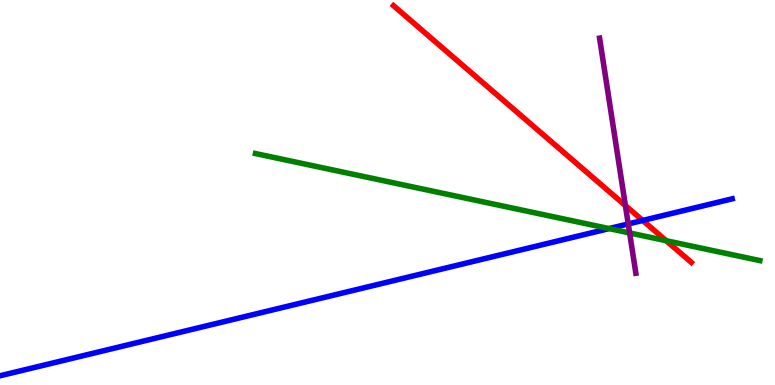[{'lines': ['blue', 'red'], 'intersections': [{'x': 8.29, 'y': 4.27}]}, {'lines': ['green', 'red'], 'intersections': [{'x': 8.6, 'y': 3.75}]}, {'lines': ['purple', 'red'], 'intersections': [{'x': 8.07, 'y': 4.66}]}, {'lines': ['blue', 'green'], 'intersections': [{'x': 7.86, 'y': 4.06}]}, {'lines': ['blue', 'purple'], 'intersections': [{'x': 8.11, 'y': 4.18}]}, {'lines': ['green', 'purple'], 'intersections': [{'x': 8.12, 'y': 3.95}]}]